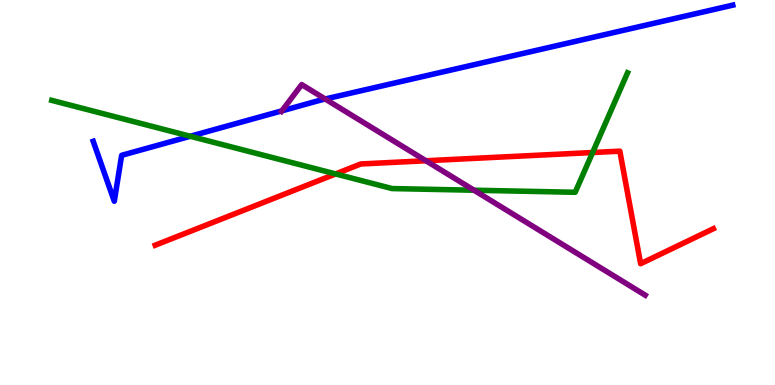[{'lines': ['blue', 'red'], 'intersections': []}, {'lines': ['green', 'red'], 'intersections': [{'x': 4.33, 'y': 5.48}, {'x': 7.65, 'y': 6.04}]}, {'lines': ['purple', 'red'], 'intersections': [{'x': 5.5, 'y': 5.82}]}, {'lines': ['blue', 'green'], 'intersections': [{'x': 2.46, 'y': 6.46}]}, {'lines': ['blue', 'purple'], 'intersections': [{'x': 3.64, 'y': 7.12}, {'x': 4.2, 'y': 7.43}]}, {'lines': ['green', 'purple'], 'intersections': [{'x': 6.12, 'y': 5.06}]}]